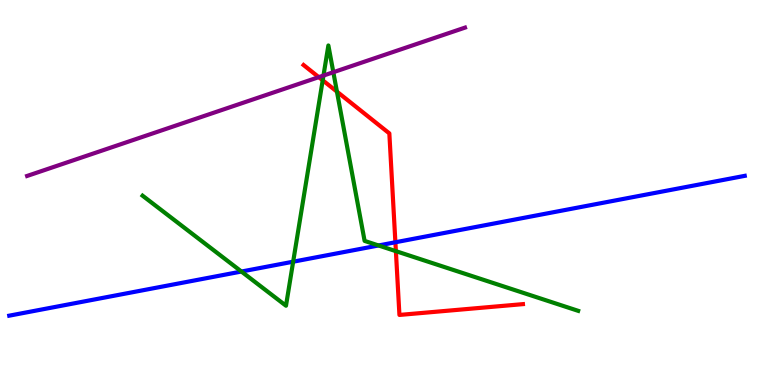[{'lines': ['blue', 'red'], 'intersections': [{'x': 5.1, 'y': 3.71}]}, {'lines': ['green', 'red'], 'intersections': [{'x': 4.16, 'y': 7.91}, {'x': 4.35, 'y': 7.62}, {'x': 5.11, 'y': 3.48}]}, {'lines': ['purple', 'red'], 'intersections': [{'x': 4.11, 'y': 8.0}]}, {'lines': ['blue', 'green'], 'intersections': [{'x': 3.12, 'y': 2.95}, {'x': 3.78, 'y': 3.2}, {'x': 4.88, 'y': 3.62}]}, {'lines': ['blue', 'purple'], 'intersections': []}, {'lines': ['green', 'purple'], 'intersections': [{'x': 4.17, 'y': 8.04}, {'x': 4.3, 'y': 8.12}]}]